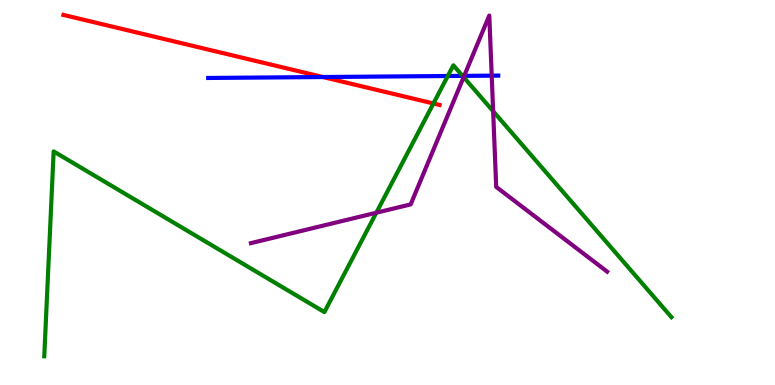[{'lines': ['blue', 'red'], 'intersections': [{'x': 4.17, 'y': 8.0}]}, {'lines': ['green', 'red'], 'intersections': [{'x': 5.59, 'y': 7.31}]}, {'lines': ['purple', 'red'], 'intersections': []}, {'lines': ['blue', 'green'], 'intersections': [{'x': 5.78, 'y': 8.03}, {'x': 5.97, 'y': 8.03}]}, {'lines': ['blue', 'purple'], 'intersections': [{'x': 5.99, 'y': 8.03}, {'x': 6.34, 'y': 8.04}]}, {'lines': ['green', 'purple'], 'intersections': [{'x': 4.86, 'y': 4.47}, {'x': 5.98, 'y': 8.0}, {'x': 6.36, 'y': 7.11}]}]